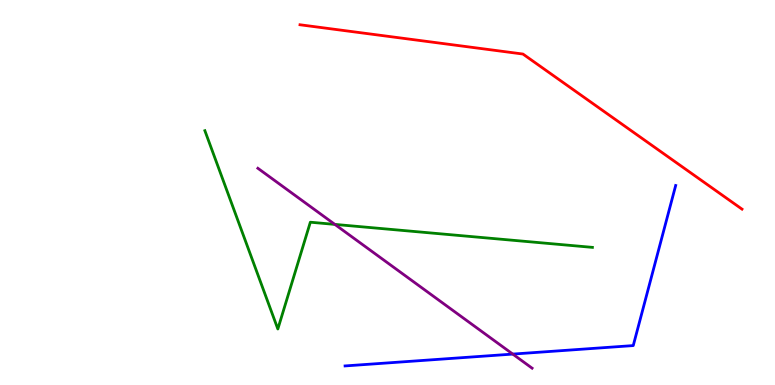[{'lines': ['blue', 'red'], 'intersections': []}, {'lines': ['green', 'red'], 'intersections': []}, {'lines': ['purple', 'red'], 'intersections': []}, {'lines': ['blue', 'green'], 'intersections': []}, {'lines': ['blue', 'purple'], 'intersections': [{'x': 6.62, 'y': 0.803}]}, {'lines': ['green', 'purple'], 'intersections': [{'x': 4.32, 'y': 4.17}]}]